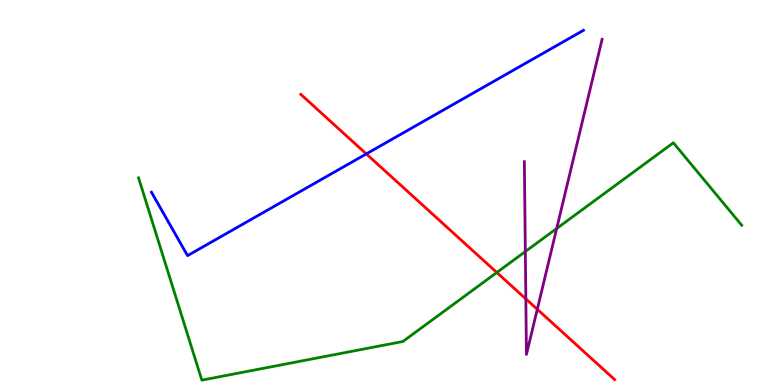[{'lines': ['blue', 'red'], 'intersections': [{'x': 4.73, 'y': 6.0}]}, {'lines': ['green', 'red'], 'intersections': [{'x': 6.41, 'y': 2.92}]}, {'lines': ['purple', 'red'], 'intersections': [{'x': 6.79, 'y': 2.24}, {'x': 6.93, 'y': 1.97}]}, {'lines': ['blue', 'green'], 'intersections': []}, {'lines': ['blue', 'purple'], 'intersections': []}, {'lines': ['green', 'purple'], 'intersections': [{'x': 6.78, 'y': 3.47}, {'x': 7.18, 'y': 4.06}]}]